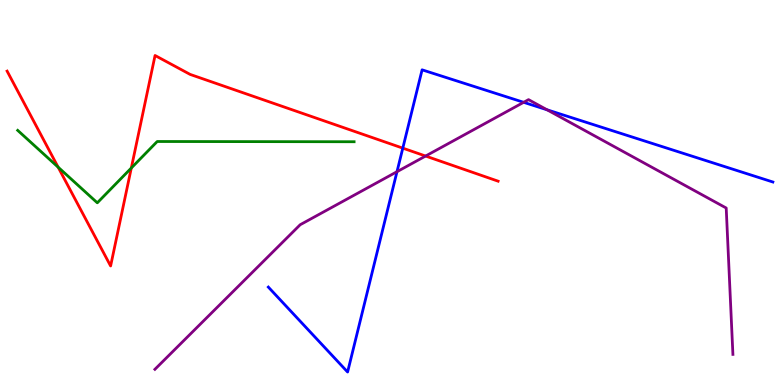[{'lines': ['blue', 'red'], 'intersections': [{'x': 5.2, 'y': 6.15}]}, {'lines': ['green', 'red'], 'intersections': [{'x': 0.75, 'y': 5.66}, {'x': 1.69, 'y': 5.64}]}, {'lines': ['purple', 'red'], 'intersections': [{'x': 5.49, 'y': 5.95}]}, {'lines': ['blue', 'green'], 'intersections': []}, {'lines': ['blue', 'purple'], 'intersections': [{'x': 5.12, 'y': 5.54}, {'x': 6.76, 'y': 7.34}, {'x': 7.06, 'y': 7.15}]}, {'lines': ['green', 'purple'], 'intersections': []}]